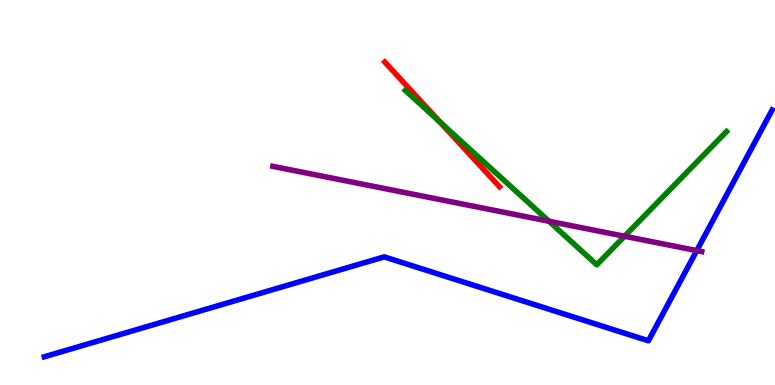[{'lines': ['blue', 'red'], 'intersections': []}, {'lines': ['green', 'red'], 'intersections': [{'x': 5.68, 'y': 6.83}]}, {'lines': ['purple', 'red'], 'intersections': []}, {'lines': ['blue', 'green'], 'intersections': []}, {'lines': ['blue', 'purple'], 'intersections': [{'x': 8.99, 'y': 3.49}]}, {'lines': ['green', 'purple'], 'intersections': [{'x': 7.08, 'y': 4.25}, {'x': 8.06, 'y': 3.86}]}]